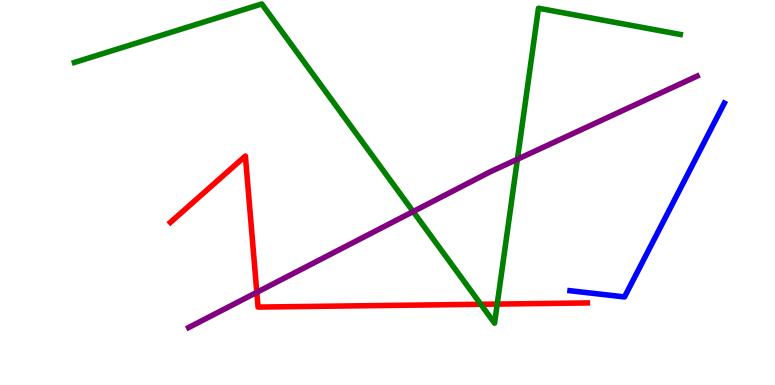[{'lines': ['blue', 'red'], 'intersections': []}, {'lines': ['green', 'red'], 'intersections': [{'x': 6.2, 'y': 2.1}, {'x': 6.42, 'y': 2.1}]}, {'lines': ['purple', 'red'], 'intersections': [{'x': 3.31, 'y': 2.41}]}, {'lines': ['blue', 'green'], 'intersections': []}, {'lines': ['blue', 'purple'], 'intersections': []}, {'lines': ['green', 'purple'], 'intersections': [{'x': 5.33, 'y': 4.5}, {'x': 6.68, 'y': 5.86}]}]